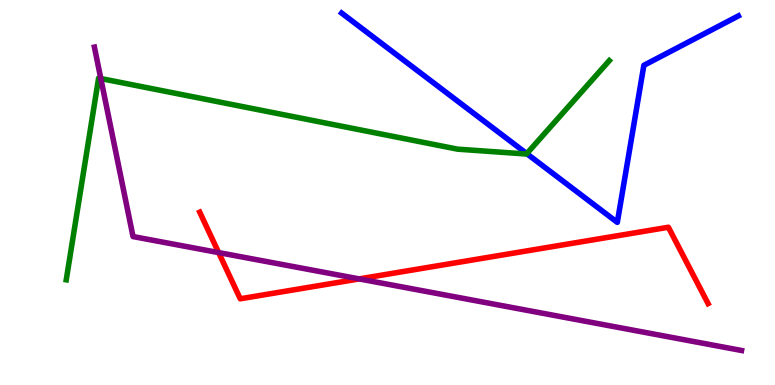[{'lines': ['blue', 'red'], 'intersections': []}, {'lines': ['green', 'red'], 'intersections': []}, {'lines': ['purple', 'red'], 'intersections': [{'x': 2.82, 'y': 3.44}, {'x': 4.63, 'y': 2.76}]}, {'lines': ['blue', 'green'], 'intersections': [{'x': 6.8, 'y': 6.01}]}, {'lines': ['blue', 'purple'], 'intersections': []}, {'lines': ['green', 'purple'], 'intersections': [{'x': 1.3, 'y': 7.96}]}]